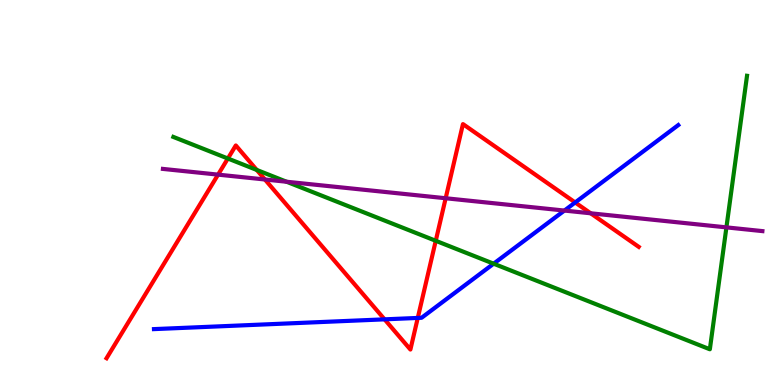[{'lines': ['blue', 'red'], 'intersections': [{'x': 4.96, 'y': 1.71}, {'x': 5.39, 'y': 1.74}, {'x': 7.42, 'y': 4.74}]}, {'lines': ['green', 'red'], 'intersections': [{'x': 2.94, 'y': 5.88}, {'x': 3.31, 'y': 5.59}, {'x': 5.62, 'y': 3.75}]}, {'lines': ['purple', 'red'], 'intersections': [{'x': 2.81, 'y': 5.46}, {'x': 3.42, 'y': 5.34}, {'x': 5.75, 'y': 4.85}, {'x': 7.62, 'y': 4.46}]}, {'lines': ['blue', 'green'], 'intersections': [{'x': 6.37, 'y': 3.15}]}, {'lines': ['blue', 'purple'], 'intersections': [{'x': 7.28, 'y': 4.53}]}, {'lines': ['green', 'purple'], 'intersections': [{'x': 3.7, 'y': 5.28}, {'x': 9.37, 'y': 4.09}]}]